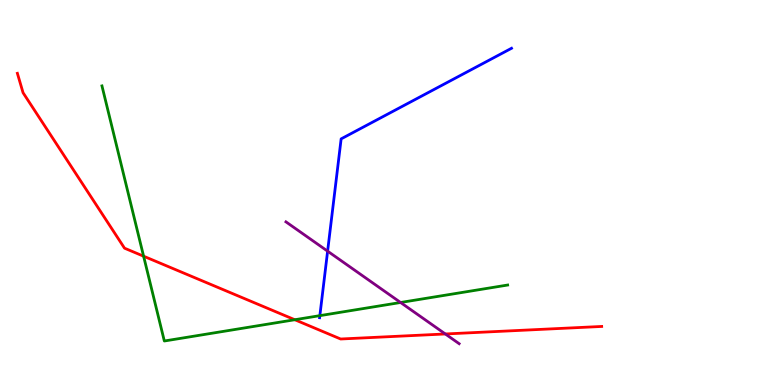[{'lines': ['blue', 'red'], 'intersections': []}, {'lines': ['green', 'red'], 'intersections': [{'x': 1.85, 'y': 3.35}, {'x': 3.8, 'y': 1.7}]}, {'lines': ['purple', 'red'], 'intersections': [{'x': 5.75, 'y': 1.33}]}, {'lines': ['blue', 'green'], 'intersections': [{'x': 4.13, 'y': 1.8}]}, {'lines': ['blue', 'purple'], 'intersections': [{'x': 4.23, 'y': 3.48}]}, {'lines': ['green', 'purple'], 'intersections': [{'x': 5.17, 'y': 2.14}]}]